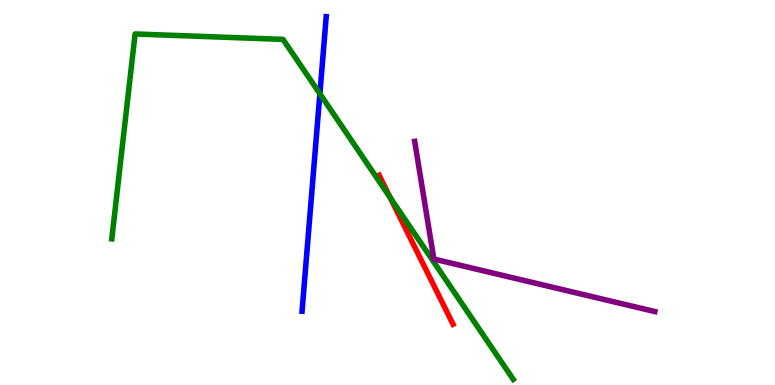[{'lines': ['blue', 'red'], 'intersections': []}, {'lines': ['green', 'red'], 'intersections': [{'x': 5.04, 'y': 4.86}]}, {'lines': ['purple', 'red'], 'intersections': []}, {'lines': ['blue', 'green'], 'intersections': [{'x': 4.13, 'y': 7.56}]}, {'lines': ['blue', 'purple'], 'intersections': []}, {'lines': ['green', 'purple'], 'intersections': []}]